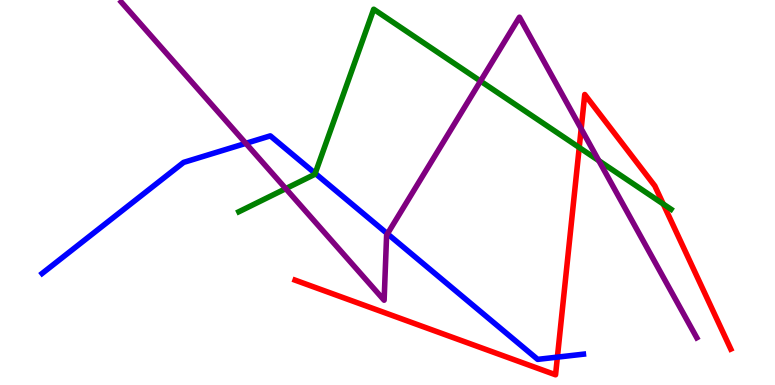[{'lines': ['blue', 'red'], 'intersections': [{'x': 7.19, 'y': 0.724}]}, {'lines': ['green', 'red'], 'intersections': [{'x': 7.47, 'y': 6.17}, {'x': 8.56, 'y': 4.7}]}, {'lines': ['purple', 'red'], 'intersections': [{'x': 7.5, 'y': 6.65}]}, {'lines': ['blue', 'green'], 'intersections': [{'x': 4.07, 'y': 5.5}]}, {'lines': ['blue', 'purple'], 'intersections': [{'x': 3.17, 'y': 6.28}, {'x': 5.0, 'y': 3.93}]}, {'lines': ['green', 'purple'], 'intersections': [{'x': 3.69, 'y': 5.1}, {'x': 6.2, 'y': 7.89}, {'x': 7.73, 'y': 5.83}]}]